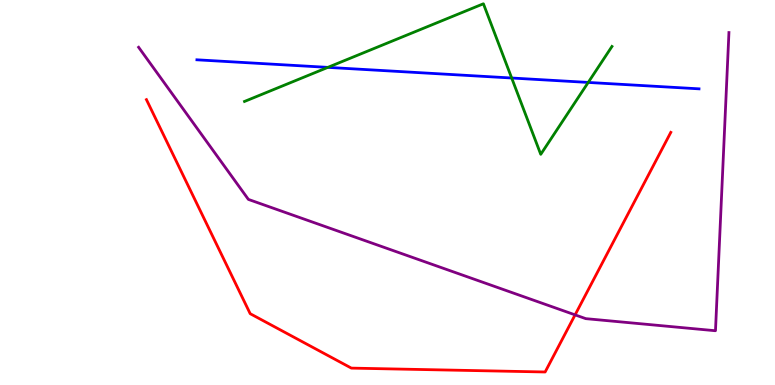[{'lines': ['blue', 'red'], 'intersections': []}, {'lines': ['green', 'red'], 'intersections': []}, {'lines': ['purple', 'red'], 'intersections': [{'x': 7.42, 'y': 1.82}]}, {'lines': ['blue', 'green'], 'intersections': [{'x': 4.23, 'y': 8.25}, {'x': 6.6, 'y': 7.97}, {'x': 7.59, 'y': 7.86}]}, {'lines': ['blue', 'purple'], 'intersections': []}, {'lines': ['green', 'purple'], 'intersections': []}]